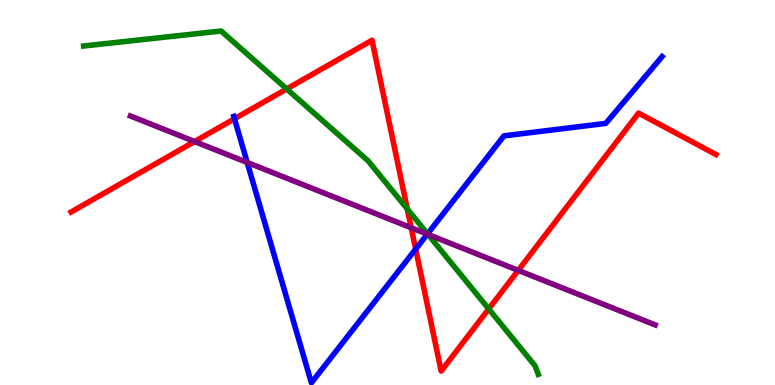[{'lines': ['blue', 'red'], 'intersections': [{'x': 3.03, 'y': 6.92}, {'x': 5.36, 'y': 3.53}]}, {'lines': ['green', 'red'], 'intersections': [{'x': 3.7, 'y': 7.69}, {'x': 5.26, 'y': 4.57}, {'x': 6.31, 'y': 1.98}]}, {'lines': ['purple', 'red'], 'intersections': [{'x': 2.51, 'y': 6.32}, {'x': 5.31, 'y': 4.08}, {'x': 6.69, 'y': 2.98}]}, {'lines': ['blue', 'green'], 'intersections': [{'x': 5.52, 'y': 3.93}]}, {'lines': ['blue', 'purple'], 'intersections': [{'x': 3.19, 'y': 5.78}, {'x': 5.51, 'y': 3.92}]}, {'lines': ['green', 'purple'], 'intersections': [{'x': 5.52, 'y': 3.91}]}]